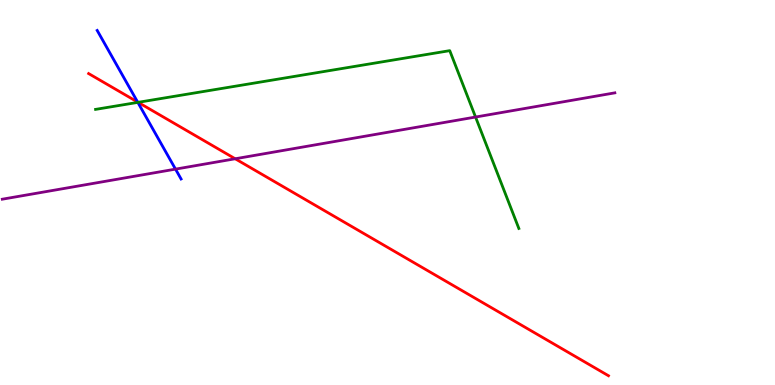[{'lines': ['blue', 'red'], 'intersections': [{'x': 1.78, 'y': 7.35}]}, {'lines': ['green', 'red'], 'intersections': [{'x': 1.78, 'y': 7.34}]}, {'lines': ['purple', 'red'], 'intersections': [{'x': 3.03, 'y': 5.88}]}, {'lines': ['blue', 'green'], 'intersections': [{'x': 1.78, 'y': 7.34}]}, {'lines': ['blue', 'purple'], 'intersections': [{'x': 2.26, 'y': 5.61}]}, {'lines': ['green', 'purple'], 'intersections': [{'x': 6.14, 'y': 6.96}]}]